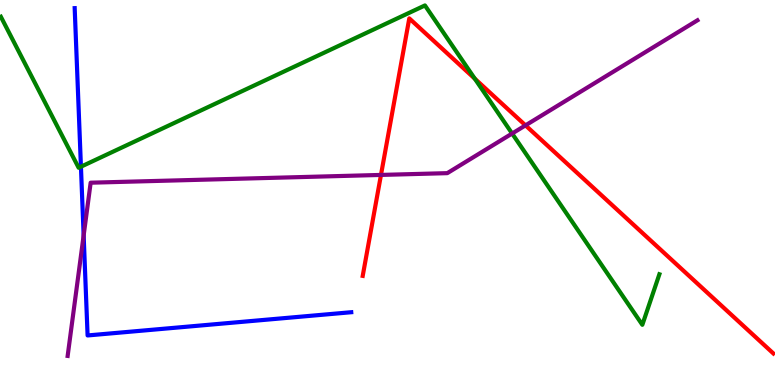[{'lines': ['blue', 'red'], 'intersections': []}, {'lines': ['green', 'red'], 'intersections': [{'x': 6.13, 'y': 7.96}]}, {'lines': ['purple', 'red'], 'intersections': [{'x': 4.92, 'y': 5.46}, {'x': 6.78, 'y': 6.74}]}, {'lines': ['blue', 'green'], 'intersections': [{'x': 1.04, 'y': 5.67}]}, {'lines': ['blue', 'purple'], 'intersections': [{'x': 1.08, 'y': 3.88}]}, {'lines': ['green', 'purple'], 'intersections': [{'x': 6.61, 'y': 6.53}]}]